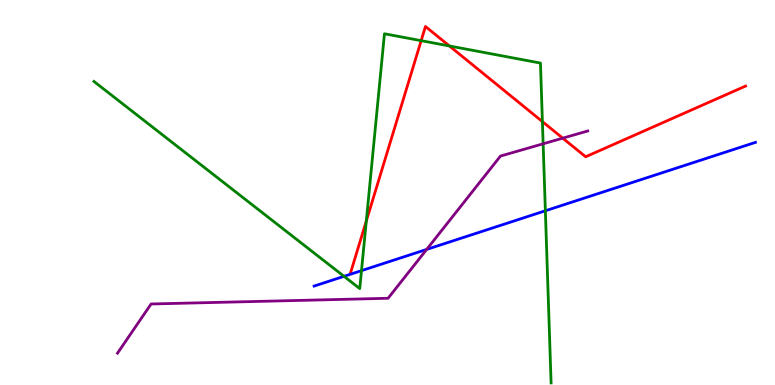[{'lines': ['blue', 'red'], 'intersections': []}, {'lines': ['green', 'red'], 'intersections': [{'x': 4.73, 'y': 4.26}, {'x': 5.43, 'y': 8.94}, {'x': 5.8, 'y': 8.81}, {'x': 7.0, 'y': 6.84}]}, {'lines': ['purple', 'red'], 'intersections': [{'x': 7.26, 'y': 6.41}]}, {'lines': ['blue', 'green'], 'intersections': [{'x': 4.44, 'y': 2.82}, {'x': 4.66, 'y': 2.97}, {'x': 7.04, 'y': 4.53}]}, {'lines': ['blue', 'purple'], 'intersections': [{'x': 5.51, 'y': 3.52}]}, {'lines': ['green', 'purple'], 'intersections': [{'x': 7.01, 'y': 6.26}]}]